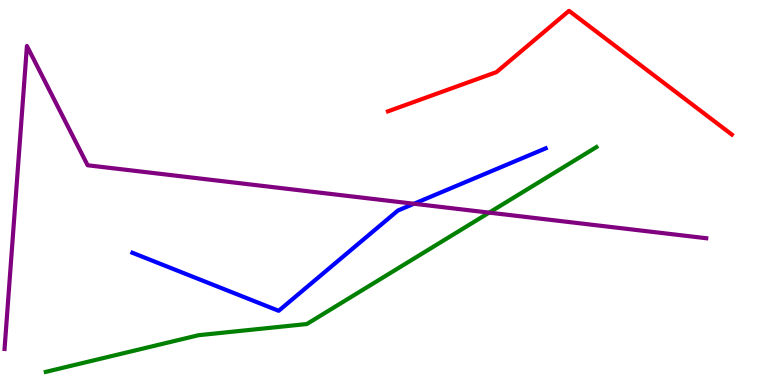[{'lines': ['blue', 'red'], 'intersections': []}, {'lines': ['green', 'red'], 'intersections': []}, {'lines': ['purple', 'red'], 'intersections': []}, {'lines': ['blue', 'green'], 'intersections': []}, {'lines': ['blue', 'purple'], 'intersections': [{'x': 5.34, 'y': 4.71}]}, {'lines': ['green', 'purple'], 'intersections': [{'x': 6.31, 'y': 4.48}]}]